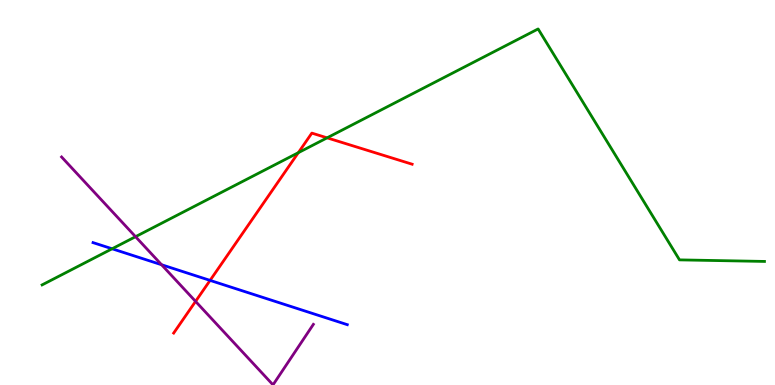[{'lines': ['blue', 'red'], 'intersections': [{'x': 2.71, 'y': 2.72}]}, {'lines': ['green', 'red'], 'intersections': [{'x': 3.85, 'y': 6.03}, {'x': 4.22, 'y': 6.42}]}, {'lines': ['purple', 'red'], 'intersections': [{'x': 2.52, 'y': 2.17}]}, {'lines': ['blue', 'green'], 'intersections': [{'x': 1.45, 'y': 3.54}]}, {'lines': ['blue', 'purple'], 'intersections': [{'x': 2.08, 'y': 3.12}]}, {'lines': ['green', 'purple'], 'intersections': [{'x': 1.75, 'y': 3.85}]}]